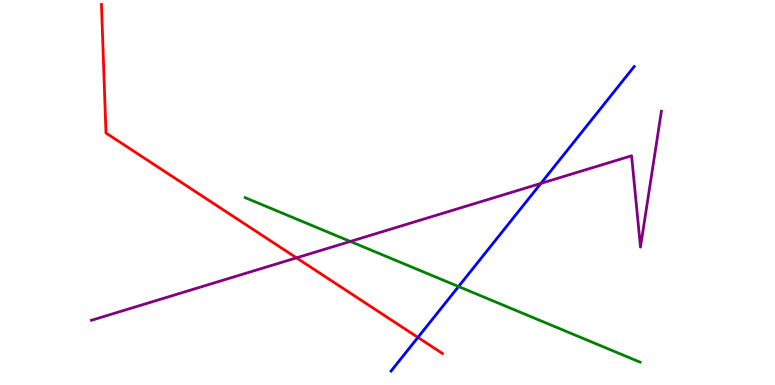[{'lines': ['blue', 'red'], 'intersections': [{'x': 5.39, 'y': 1.24}]}, {'lines': ['green', 'red'], 'intersections': []}, {'lines': ['purple', 'red'], 'intersections': [{'x': 3.83, 'y': 3.3}]}, {'lines': ['blue', 'green'], 'intersections': [{'x': 5.92, 'y': 2.56}]}, {'lines': ['blue', 'purple'], 'intersections': [{'x': 6.98, 'y': 5.24}]}, {'lines': ['green', 'purple'], 'intersections': [{'x': 4.52, 'y': 3.73}]}]